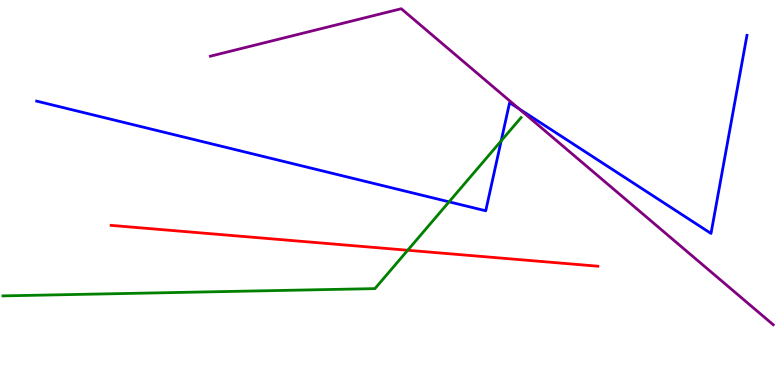[{'lines': ['blue', 'red'], 'intersections': []}, {'lines': ['green', 'red'], 'intersections': [{'x': 5.26, 'y': 3.5}]}, {'lines': ['purple', 'red'], 'intersections': []}, {'lines': ['blue', 'green'], 'intersections': [{'x': 5.79, 'y': 4.76}, {'x': 6.47, 'y': 6.34}]}, {'lines': ['blue', 'purple'], 'intersections': [{'x': 6.7, 'y': 7.17}]}, {'lines': ['green', 'purple'], 'intersections': []}]